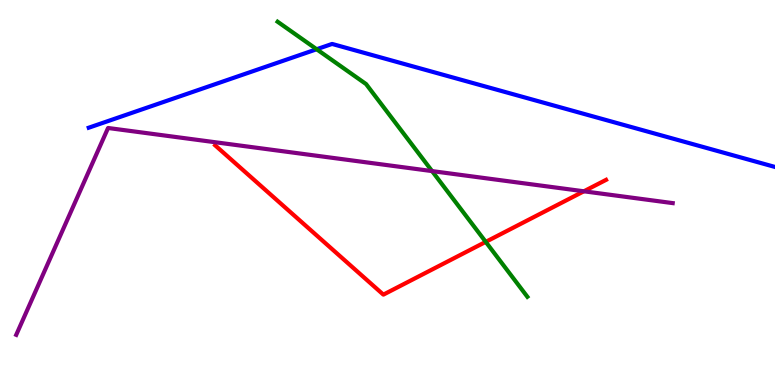[{'lines': ['blue', 'red'], 'intersections': []}, {'lines': ['green', 'red'], 'intersections': [{'x': 6.27, 'y': 3.72}]}, {'lines': ['purple', 'red'], 'intersections': [{'x': 7.53, 'y': 5.03}]}, {'lines': ['blue', 'green'], 'intersections': [{'x': 4.09, 'y': 8.72}]}, {'lines': ['blue', 'purple'], 'intersections': []}, {'lines': ['green', 'purple'], 'intersections': [{'x': 5.58, 'y': 5.56}]}]